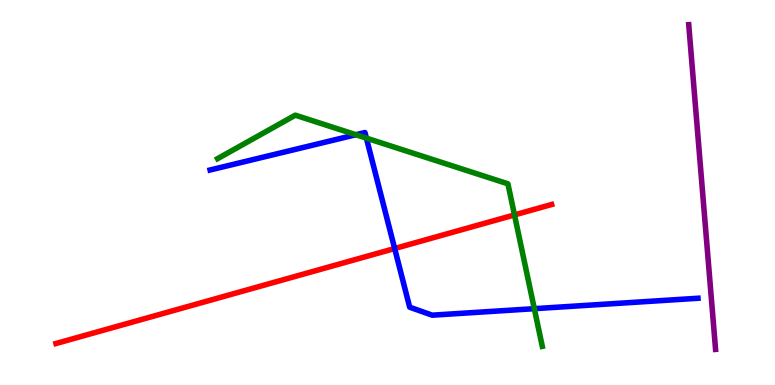[{'lines': ['blue', 'red'], 'intersections': [{'x': 5.09, 'y': 3.54}]}, {'lines': ['green', 'red'], 'intersections': [{'x': 6.64, 'y': 4.42}]}, {'lines': ['purple', 'red'], 'intersections': []}, {'lines': ['blue', 'green'], 'intersections': [{'x': 4.59, 'y': 6.5}, {'x': 4.73, 'y': 6.41}, {'x': 6.89, 'y': 1.98}]}, {'lines': ['blue', 'purple'], 'intersections': []}, {'lines': ['green', 'purple'], 'intersections': []}]